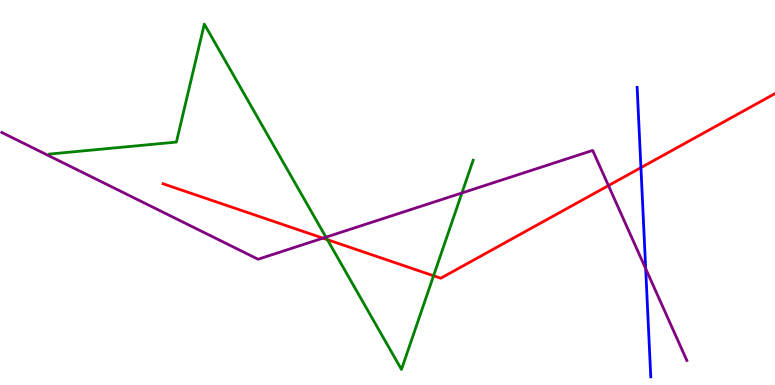[{'lines': ['blue', 'red'], 'intersections': [{'x': 8.27, 'y': 5.65}]}, {'lines': ['green', 'red'], 'intersections': [{'x': 4.22, 'y': 3.78}, {'x': 5.59, 'y': 2.84}]}, {'lines': ['purple', 'red'], 'intersections': [{'x': 4.17, 'y': 3.81}, {'x': 7.85, 'y': 5.18}]}, {'lines': ['blue', 'green'], 'intersections': []}, {'lines': ['blue', 'purple'], 'intersections': [{'x': 8.33, 'y': 3.02}]}, {'lines': ['green', 'purple'], 'intersections': [{'x': 4.21, 'y': 3.84}, {'x': 5.96, 'y': 4.99}]}]